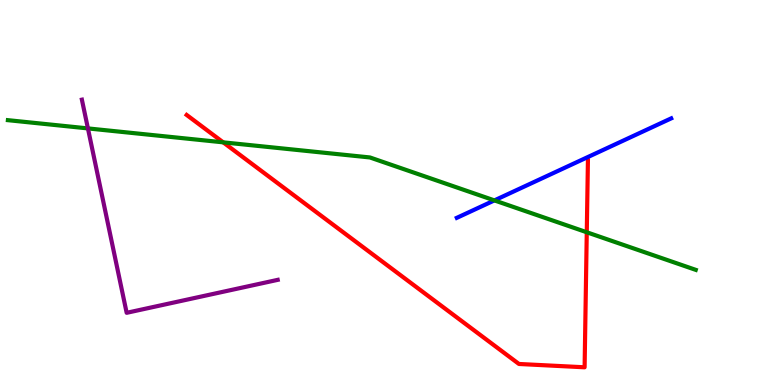[{'lines': ['blue', 'red'], 'intersections': []}, {'lines': ['green', 'red'], 'intersections': [{'x': 2.88, 'y': 6.3}, {'x': 7.57, 'y': 3.97}]}, {'lines': ['purple', 'red'], 'intersections': []}, {'lines': ['blue', 'green'], 'intersections': [{'x': 6.38, 'y': 4.79}]}, {'lines': ['blue', 'purple'], 'intersections': []}, {'lines': ['green', 'purple'], 'intersections': [{'x': 1.13, 'y': 6.66}]}]